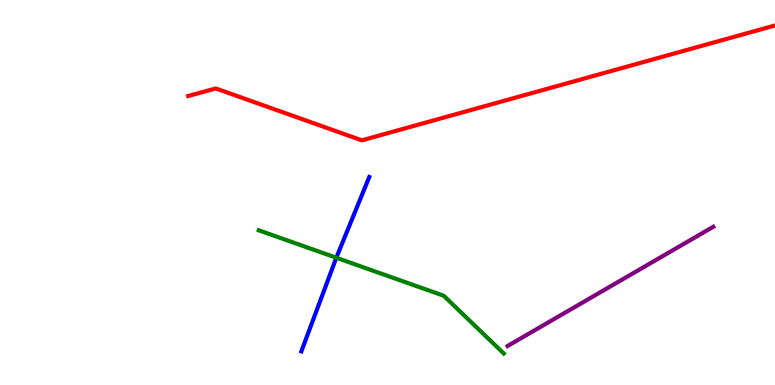[{'lines': ['blue', 'red'], 'intersections': []}, {'lines': ['green', 'red'], 'intersections': []}, {'lines': ['purple', 'red'], 'intersections': []}, {'lines': ['blue', 'green'], 'intersections': [{'x': 4.34, 'y': 3.31}]}, {'lines': ['blue', 'purple'], 'intersections': []}, {'lines': ['green', 'purple'], 'intersections': []}]